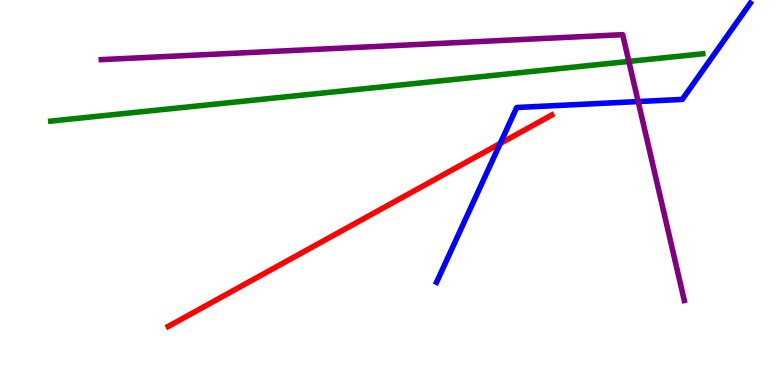[{'lines': ['blue', 'red'], 'intersections': [{'x': 6.45, 'y': 6.27}]}, {'lines': ['green', 'red'], 'intersections': []}, {'lines': ['purple', 'red'], 'intersections': []}, {'lines': ['blue', 'green'], 'intersections': []}, {'lines': ['blue', 'purple'], 'intersections': [{'x': 8.23, 'y': 7.36}]}, {'lines': ['green', 'purple'], 'intersections': [{'x': 8.11, 'y': 8.4}]}]